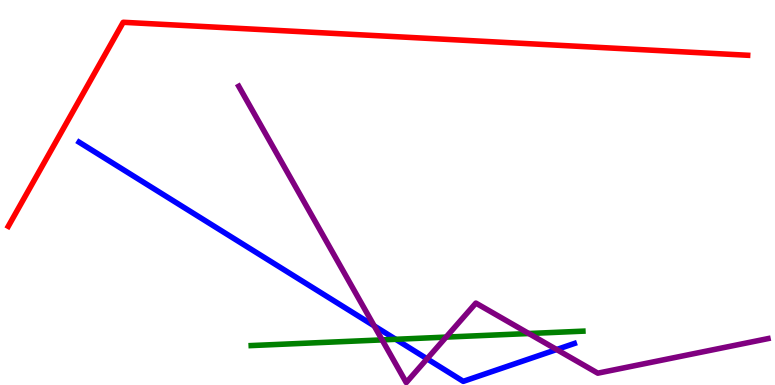[{'lines': ['blue', 'red'], 'intersections': []}, {'lines': ['green', 'red'], 'intersections': []}, {'lines': ['purple', 'red'], 'intersections': []}, {'lines': ['blue', 'green'], 'intersections': [{'x': 5.11, 'y': 1.19}]}, {'lines': ['blue', 'purple'], 'intersections': [{'x': 4.83, 'y': 1.54}, {'x': 5.51, 'y': 0.68}, {'x': 7.18, 'y': 0.921}]}, {'lines': ['green', 'purple'], 'intersections': [{'x': 4.93, 'y': 1.17}, {'x': 5.76, 'y': 1.24}, {'x': 6.82, 'y': 1.34}]}]